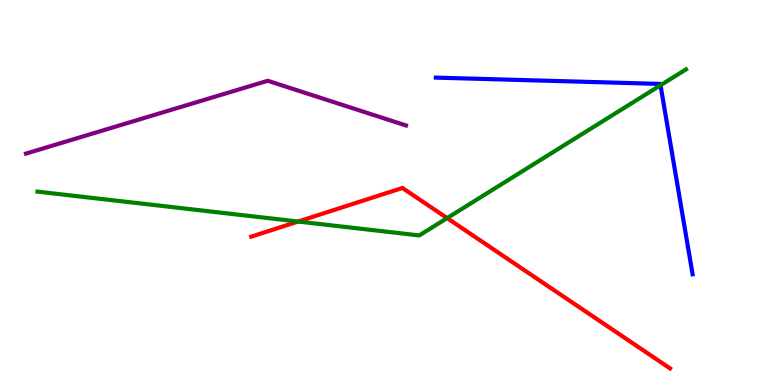[{'lines': ['blue', 'red'], 'intersections': []}, {'lines': ['green', 'red'], 'intersections': [{'x': 3.85, 'y': 4.25}, {'x': 5.77, 'y': 4.34}]}, {'lines': ['purple', 'red'], 'intersections': []}, {'lines': ['blue', 'green'], 'intersections': [{'x': 8.52, 'y': 7.79}]}, {'lines': ['blue', 'purple'], 'intersections': []}, {'lines': ['green', 'purple'], 'intersections': []}]